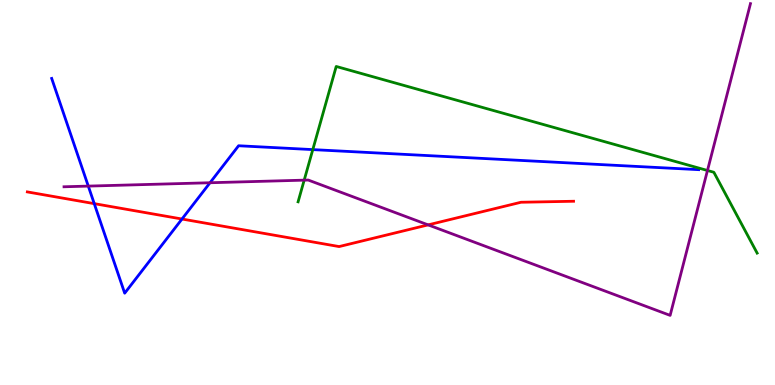[{'lines': ['blue', 'red'], 'intersections': [{'x': 1.22, 'y': 4.71}, {'x': 2.35, 'y': 4.31}]}, {'lines': ['green', 'red'], 'intersections': []}, {'lines': ['purple', 'red'], 'intersections': [{'x': 5.52, 'y': 4.16}]}, {'lines': ['blue', 'green'], 'intersections': [{'x': 4.04, 'y': 6.11}]}, {'lines': ['blue', 'purple'], 'intersections': [{'x': 1.14, 'y': 5.17}, {'x': 2.71, 'y': 5.25}]}, {'lines': ['green', 'purple'], 'intersections': [{'x': 3.93, 'y': 5.32}, {'x': 9.13, 'y': 5.57}]}]